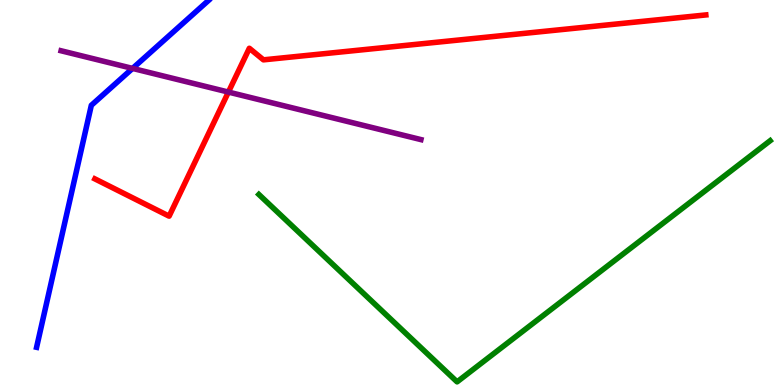[{'lines': ['blue', 'red'], 'intersections': []}, {'lines': ['green', 'red'], 'intersections': []}, {'lines': ['purple', 'red'], 'intersections': [{'x': 2.95, 'y': 7.61}]}, {'lines': ['blue', 'green'], 'intersections': []}, {'lines': ['blue', 'purple'], 'intersections': [{'x': 1.71, 'y': 8.22}]}, {'lines': ['green', 'purple'], 'intersections': []}]